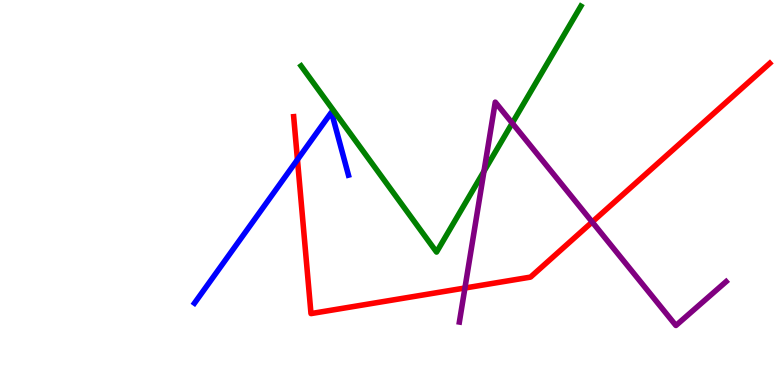[{'lines': ['blue', 'red'], 'intersections': [{'x': 3.84, 'y': 5.85}]}, {'lines': ['green', 'red'], 'intersections': []}, {'lines': ['purple', 'red'], 'intersections': [{'x': 6.0, 'y': 2.52}, {'x': 7.64, 'y': 4.23}]}, {'lines': ['blue', 'green'], 'intersections': []}, {'lines': ['blue', 'purple'], 'intersections': []}, {'lines': ['green', 'purple'], 'intersections': [{'x': 6.24, 'y': 5.55}, {'x': 6.61, 'y': 6.8}]}]